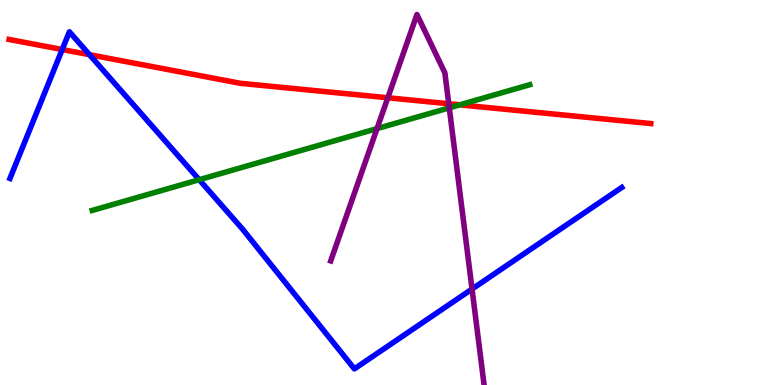[{'lines': ['blue', 'red'], 'intersections': [{'x': 0.803, 'y': 8.71}, {'x': 1.15, 'y': 8.58}]}, {'lines': ['green', 'red'], 'intersections': [{'x': 5.93, 'y': 7.28}]}, {'lines': ['purple', 'red'], 'intersections': [{'x': 5.0, 'y': 7.46}, {'x': 5.79, 'y': 7.31}]}, {'lines': ['blue', 'green'], 'intersections': [{'x': 2.57, 'y': 5.33}]}, {'lines': ['blue', 'purple'], 'intersections': [{'x': 6.09, 'y': 2.49}]}, {'lines': ['green', 'purple'], 'intersections': [{'x': 4.86, 'y': 6.66}, {'x': 5.8, 'y': 7.2}]}]